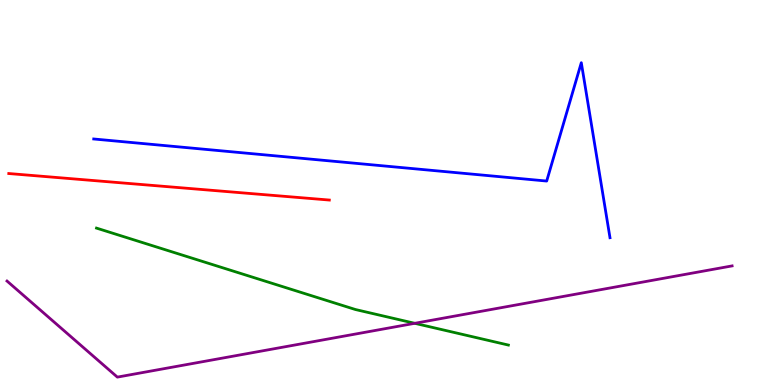[{'lines': ['blue', 'red'], 'intersections': []}, {'lines': ['green', 'red'], 'intersections': []}, {'lines': ['purple', 'red'], 'intersections': []}, {'lines': ['blue', 'green'], 'intersections': []}, {'lines': ['blue', 'purple'], 'intersections': []}, {'lines': ['green', 'purple'], 'intersections': [{'x': 5.35, 'y': 1.6}]}]